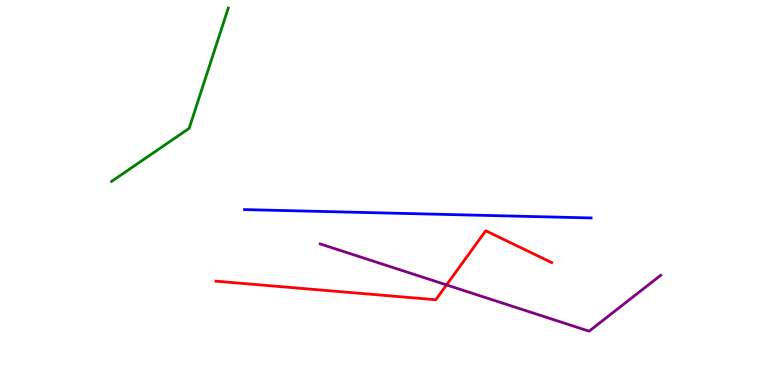[{'lines': ['blue', 'red'], 'intersections': []}, {'lines': ['green', 'red'], 'intersections': []}, {'lines': ['purple', 'red'], 'intersections': [{'x': 5.76, 'y': 2.6}]}, {'lines': ['blue', 'green'], 'intersections': []}, {'lines': ['blue', 'purple'], 'intersections': []}, {'lines': ['green', 'purple'], 'intersections': []}]